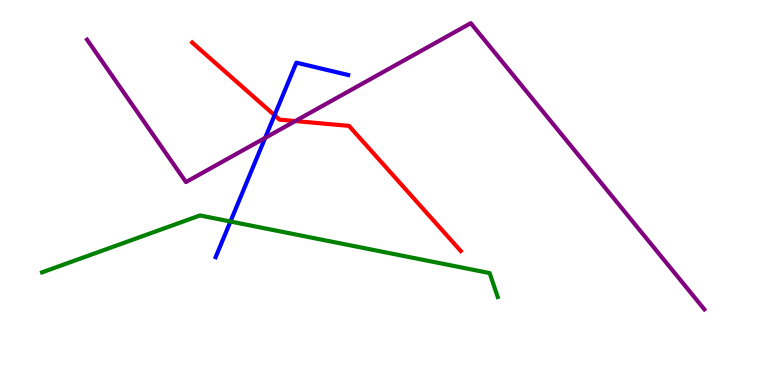[{'lines': ['blue', 'red'], 'intersections': [{'x': 3.54, 'y': 7.01}]}, {'lines': ['green', 'red'], 'intersections': []}, {'lines': ['purple', 'red'], 'intersections': [{'x': 3.81, 'y': 6.86}]}, {'lines': ['blue', 'green'], 'intersections': [{'x': 2.97, 'y': 4.25}]}, {'lines': ['blue', 'purple'], 'intersections': [{'x': 3.42, 'y': 6.42}]}, {'lines': ['green', 'purple'], 'intersections': []}]